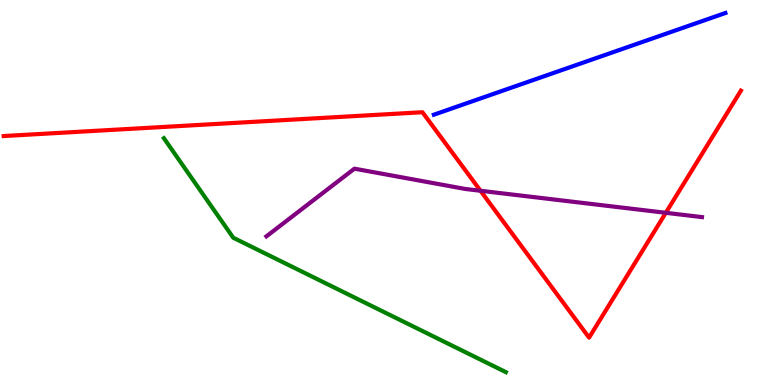[{'lines': ['blue', 'red'], 'intersections': []}, {'lines': ['green', 'red'], 'intersections': []}, {'lines': ['purple', 'red'], 'intersections': [{'x': 6.2, 'y': 5.04}, {'x': 8.59, 'y': 4.47}]}, {'lines': ['blue', 'green'], 'intersections': []}, {'lines': ['blue', 'purple'], 'intersections': []}, {'lines': ['green', 'purple'], 'intersections': []}]